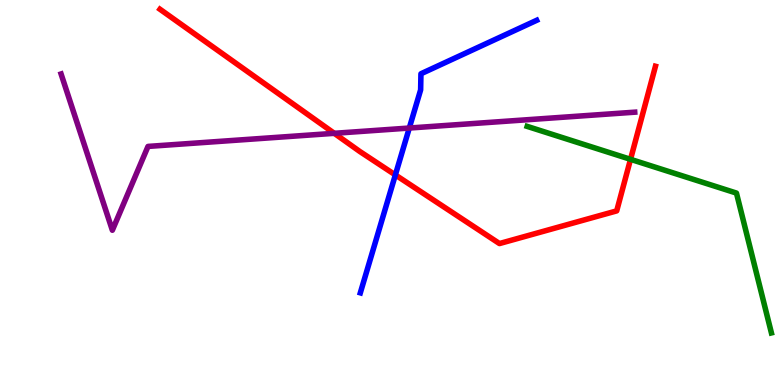[{'lines': ['blue', 'red'], 'intersections': [{'x': 5.1, 'y': 5.46}]}, {'lines': ['green', 'red'], 'intersections': [{'x': 8.14, 'y': 5.86}]}, {'lines': ['purple', 'red'], 'intersections': [{'x': 4.31, 'y': 6.54}]}, {'lines': ['blue', 'green'], 'intersections': []}, {'lines': ['blue', 'purple'], 'intersections': [{'x': 5.28, 'y': 6.67}]}, {'lines': ['green', 'purple'], 'intersections': []}]